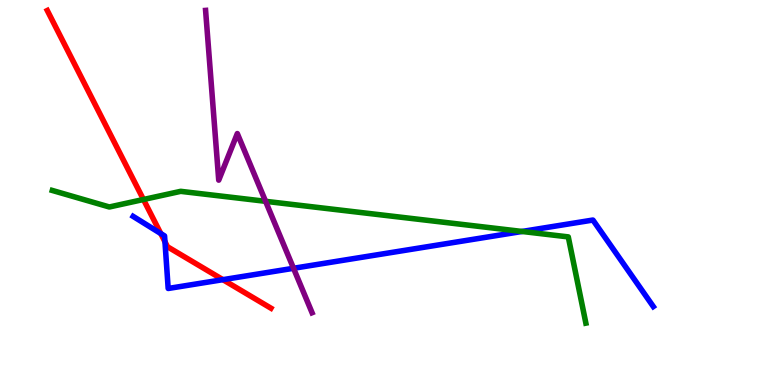[{'lines': ['blue', 'red'], 'intersections': [{'x': 2.07, 'y': 3.93}, {'x': 2.13, 'y': 3.72}, {'x': 2.88, 'y': 2.74}]}, {'lines': ['green', 'red'], 'intersections': [{'x': 1.85, 'y': 4.82}]}, {'lines': ['purple', 'red'], 'intersections': []}, {'lines': ['blue', 'green'], 'intersections': [{'x': 6.74, 'y': 3.99}]}, {'lines': ['blue', 'purple'], 'intersections': [{'x': 3.79, 'y': 3.03}]}, {'lines': ['green', 'purple'], 'intersections': [{'x': 3.43, 'y': 4.77}]}]